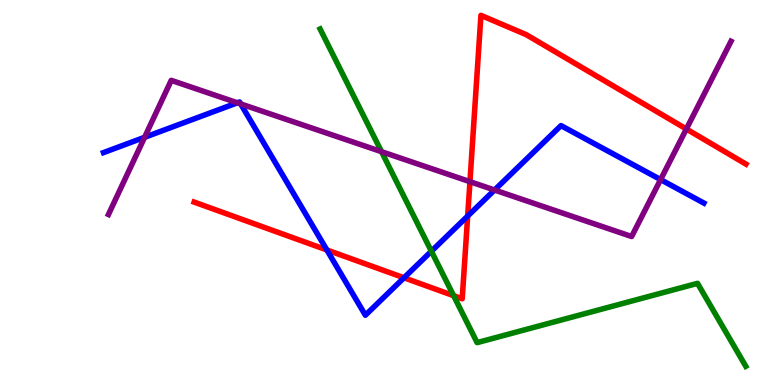[{'lines': ['blue', 'red'], 'intersections': [{'x': 4.22, 'y': 3.51}, {'x': 5.21, 'y': 2.79}, {'x': 6.03, 'y': 4.39}]}, {'lines': ['green', 'red'], 'intersections': [{'x': 5.85, 'y': 2.32}]}, {'lines': ['purple', 'red'], 'intersections': [{'x': 6.06, 'y': 5.28}, {'x': 8.86, 'y': 6.65}]}, {'lines': ['blue', 'green'], 'intersections': [{'x': 5.57, 'y': 3.47}]}, {'lines': ['blue', 'purple'], 'intersections': [{'x': 1.87, 'y': 6.43}, {'x': 3.06, 'y': 7.33}, {'x': 3.11, 'y': 7.3}, {'x': 6.38, 'y': 5.06}, {'x': 8.52, 'y': 5.33}]}, {'lines': ['green', 'purple'], 'intersections': [{'x': 4.92, 'y': 6.06}]}]